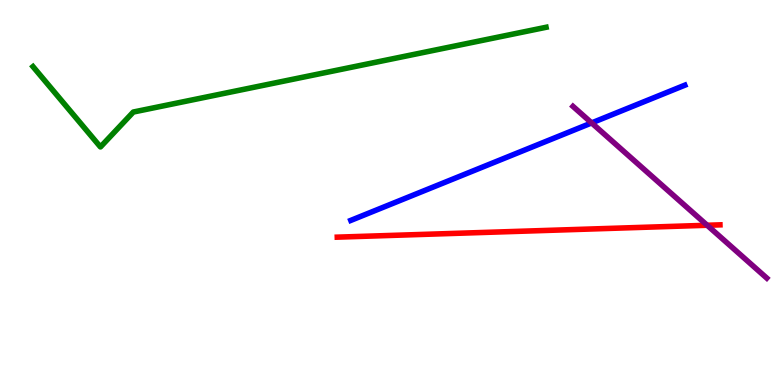[{'lines': ['blue', 'red'], 'intersections': []}, {'lines': ['green', 'red'], 'intersections': []}, {'lines': ['purple', 'red'], 'intersections': [{'x': 9.12, 'y': 4.15}]}, {'lines': ['blue', 'green'], 'intersections': []}, {'lines': ['blue', 'purple'], 'intersections': [{'x': 7.63, 'y': 6.81}]}, {'lines': ['green', 'purple'], 'intersections': []}]